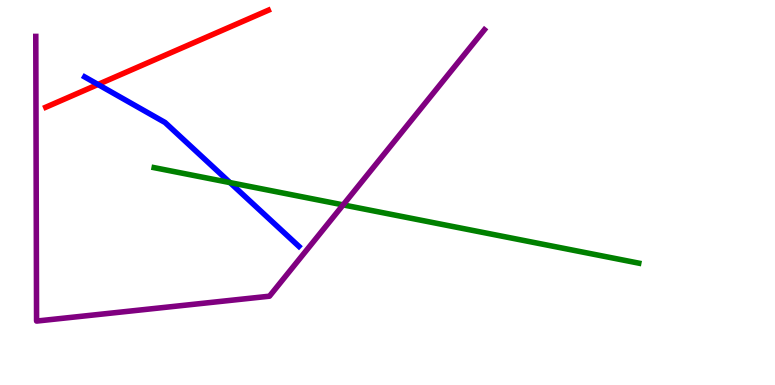[{'lines': ['blue', 'red'], 'intersections': [{'x': 1.26, 'y': 7.81}]}, {'lines': ['green', 'red'], 'intersections': []}, {'lines': ['purple', 'red'], 'intersections': []}, {'lines': ['blue', 'green'], 'intersections': [{'x': 2.97, 'y': 5.26}]}, {'lines': ['blue', 'purple'], 'intersections': []}, {'lines': ['green', 'purple'], 'intersections': [{'x': 4.43, 'y': 4.68}]}]